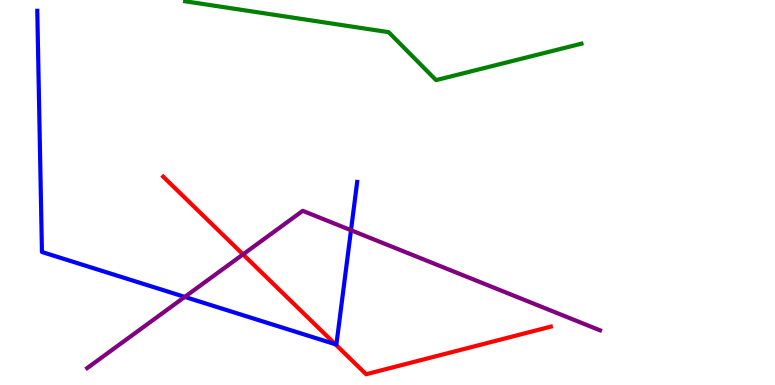[{'lines': ['blue', 'red'], 'intersections': [{'x': 4.33, 'y': 1.06}]}, {'lines': ['green', 'red'], 'intersections': []}, {'lines': ['purple', 'red'], 'intersections': [{'x': 3.14, 'y': 3.39}]}, {'lines': ['blue', 'green'], 'intersections': []}, {'lines': ['blue', 'purple'], 'intersections': [{'x': 2.38, 'y': 2.29}, {'x': 4.53, 'y': 4.02}]}, {'lines': ['green', 'purple'], 'intersections': []}]